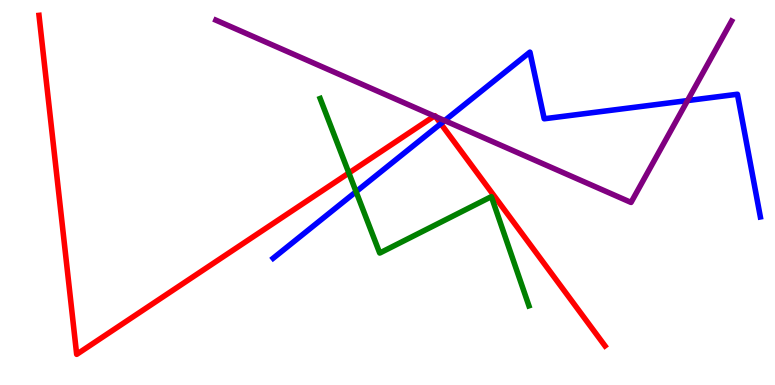[{'lines': ['blue', 'red'], 'intersections': [{'x': 5.69, 'y': 6.79}]}, {'lines': ['green', 'red'], 'intersections': [{'x': 4.5, 'y': 5.51}]}, {'lines': ['purple', 'red'], 'intersections': [{'x': 5.6, 'y': 6.99}, {'x': 5.62, 'y': 6.97}]}, {'lines': ['blue', 'green'], 'intersections': [{'x': 4.59, 'y': 5.02}]}, {'lines': ['blue', 'purple'], 'intersections': [{'x': 5.74, 'y': 6.87}, {'x': 8.87, 'y': 7.39}]}, {'lines': ['green', 'purple'], 'intersections': []}]